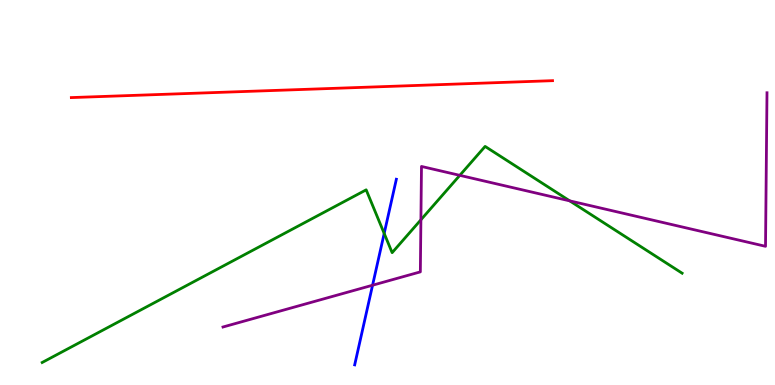[{'lines': ['blue', 'red'], 'intersections': []}, {'lines': ['green', 'red'], 'intersections': []}, {'lines': ['purple', 'red'], 'intersections': []}, {'lines': ['blue', 'green'], 'intersections': [{'x': 4.96, 'y': 3.94}]}, {'lines': ['blue', 'purple'], 'intersections': [{'x': 4.81, 'y': 2.59}]}, {'lines': ['green', 'purple'], 'intersections': [{'x': 5.43, 'y': 4.29}, {'x': 5.93, 'y': 5.45}, {'x': 7.35, 'y': 4.78}]}]